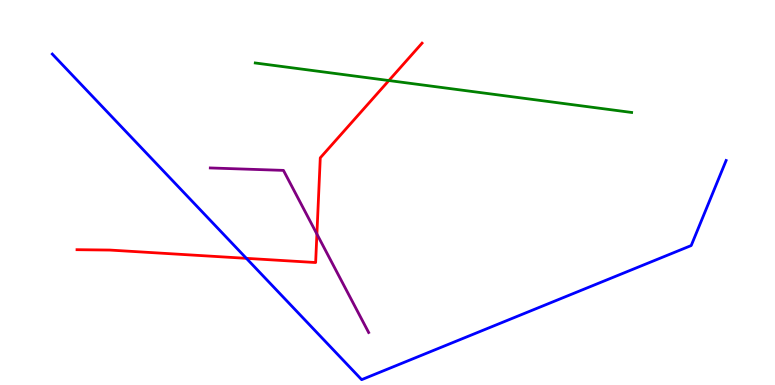[{'lines': ['blue', 'red'], 'intersections': [{'x': 3.18, 'y': 3.29}]}, {'lines': ['green', 'red'], 'intersections': [{'x': 5.02, 'y': 7.91}]}, {'lines': ['purple', 'red'], 'intersections': [{'x': 4.09, 'y': 3.92}]}, {'lines': ['blue', 'green'], 'intersections': []}, {'lines': ['blue', 'purple'], 'intersections': []}, {'lines': ['green', 'purple'], 'intersections': []}]